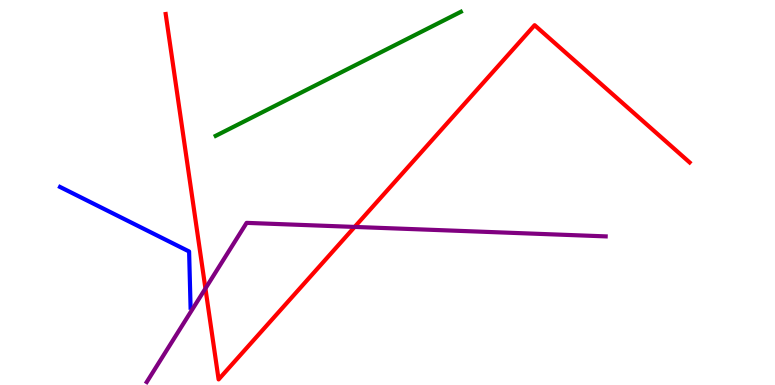[{'lines': ['blue', 'red'], 'intersections': []}, {'lines': ['green', 'red'], 'intersections': []}, {'lines': ['purple', 'red'], 'intersections': [{'x': 2.65, 'y': 2.51}, {'x': 4.58, 'y': 4.11}]}, {'lines': ['blue', 'green'], 'intersections': []}, {'lines': ['blue', 'purple'], 'intersections': []}, {'lines': ['green', 'purple'], 'intersections': []}]